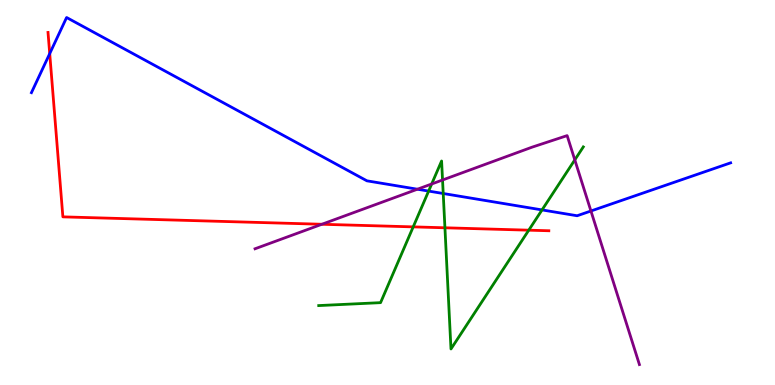[{'lines': ['blue', 'red'], 'intersections': [{'x': 0.641, 'y': 8.61}]}, {'lines': ['green', 'red'], 'intersections': [{'x': 5.33, 'y': 4.11}, {'x': 5.74, 'y': 4.08}, {'x': 6.82, 'y': 4.02}]}, {'lines': ['purple', 'red'], 'intersections': [{'x': 4.15, 'y': 4.17}]}, {'lines': ['blue', 'green'], 'intersections': [{'x': 5.53, 'y': 5.04}, {'x': 5.72, 'y': 4.97}, {'x': 6.99, 'y': 4.55}]}, {'lines': ['blue', 'purple'], 'intersections': [{'x': 5.39, 'y': 5.09}, {'x': 7.63, 'y': 4.52}]}, {'lines': ['green', 'purple'], 'intersections': [{'x': 5.57, 'y': 5.22}, {'x': 5.71, 'y': 5.32}, {'x': 7.42, 'y': 5.85}]}]